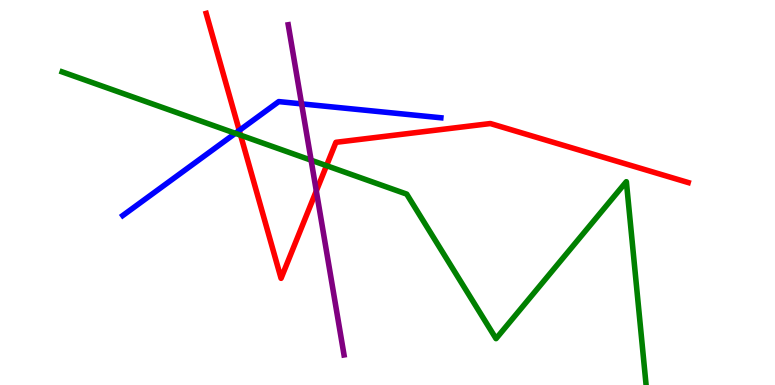[{'lines': ['blue', 'red'], 'intersections': [{'x': 3.09, 'y': 6.61}]}, {'lines': ['green', 'red'], 'intersections': [{'x': 3.1, 'y': 6.49}, {'x': 4.21, 'y': 5.7}]}, {'lines': ['purple', 'red'], 'intersections': [{'x': 4.08, 'y': 5.04}]}, {'lines': ['blue', 'green'], 'intersections': [{'x': 3.04, 'y': 6.54}]}, {'lines': ['blue', 'purple'], 'intersections': [{'x': 3.89, 'y': 7.3}]}, {'lines': ['green', 'purple'], 'intersections': [{'x': 4.01, 'y': 5.84}]}]